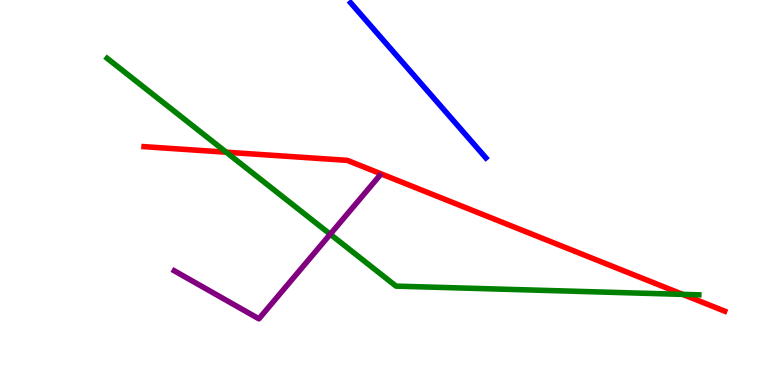[{'lines': ['blue', 'red'], 'intersections': []}, {'lines': ['green', 'red'], 'intersections': [{'x': 2.92, 'y': 6.05}, {'x': 8.81, 'y': 2.35}]}, {'lines': ['purple', 'red'], 'intersections': []}, {'lines': ['blue', 'green'], 'intersections': []}, {'lines': ['blue', 'purple'], 'intersections': []}, {'lines': ['green', 'purple'], 'intersections': [{'x': 4.26, 'y': 3.92}]}]